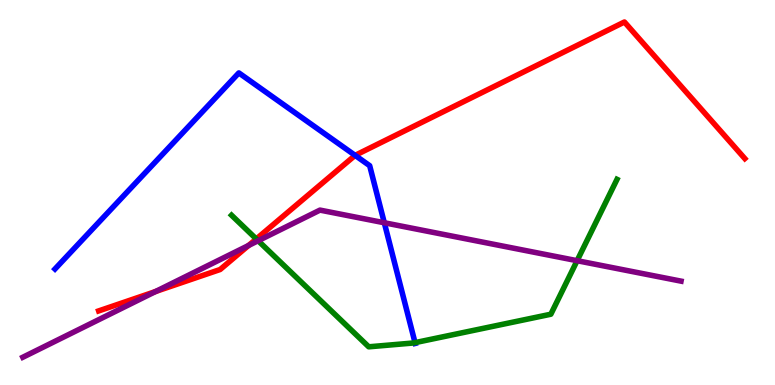[{'lines': ['blue', 'red'], 'intersections': [{'x': 4.58, 'y': 5.96}]}, {'lines': ['green', 'red'], 'intersections': [{'x': 3.31, 'y': 3.79}]}, {'lines': ['purple', 'red'], 'intersections': [{'x': 2.01, 'y': 2.43}, {'x': 3.21, 'y': 3.62}]}, {'lines': ['blue', 'green'], 'intersections': [{'x': 5.36, 'y': 1.1}]}, {'lines': ['blue', 'purple'], 'intersections': [{'x': 4.96, 'y': 4.21}]}, {'lines': ['green', 'purple'], 'intersections': [{'x': 3.33, 'y': 3.75}, {'x': 7.45, 'y': 3.23}]}]